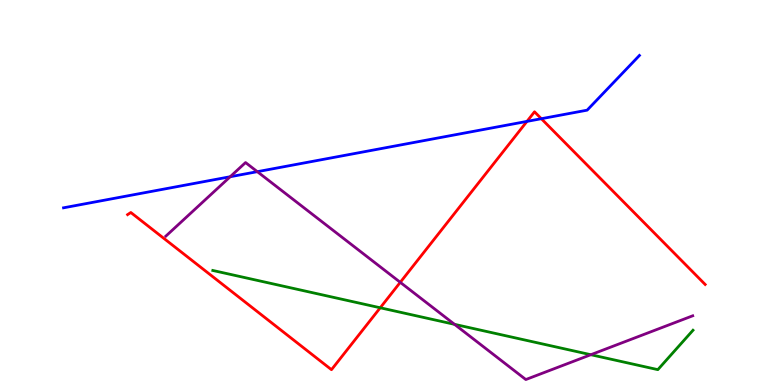[{'lines': ['blue', 'red'], 'intersections': [{'x': 6.8, 'y': 6.85}, {'x': 6.99, 'y': 6.92}]}, {'lines': ['green', 'red'], 'intersections': [{'x': 4.91, 'y': 2.01}]}, {'lines': ['purple', 'red'], 'intersections': [{'x': 5.16, 'y': 2.67}]}, {'lines': ['blue', 'green'], 'intersections': []}, {'lines': ['blue', 'purple'], 'intersections': [{'x': 2.97, 'y': 5.41}, {'x': 3.32, 'y': 5.54}]}, {'lines': ['green', 'purple'], 'intersections': [{'x': 5.86, 'y': 1.58}, {'x': 7.62, 'y': 0.787}]}]